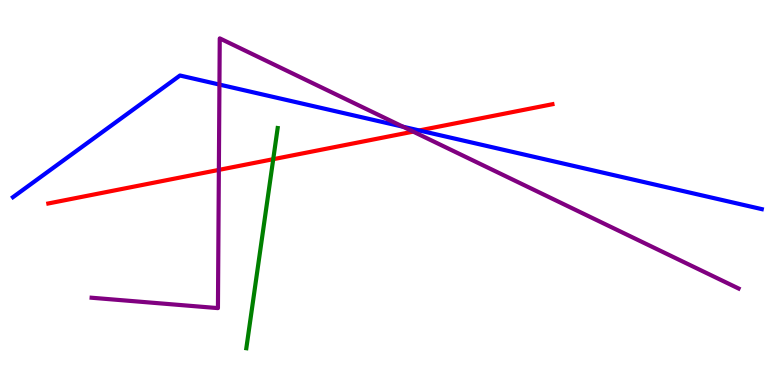[{'lines': ['blue', 'red'], 'intersections': [{'x': 5.41, 'y': 6.61}]}, {'lines': ['green', 'red'], 'intersections': [{'x': 3.53, 'y': 5.87}]}, {'lines': ['purple', 'red'], 'intersections': [{'x': 2.82, 'y': 5.59}, {'x': 5.33, 'y': 6.58}]}, {'lines': ['blue', 'green'], 'intersections': []}, {'lines': ['blue', 'purple'], 'intersections': [{'x': 2.83, 'y': 7.8}, {'x': 5.2, 'y': 6.71}]}, {'lines': ['green', 'purple'], 'intersections': []}]